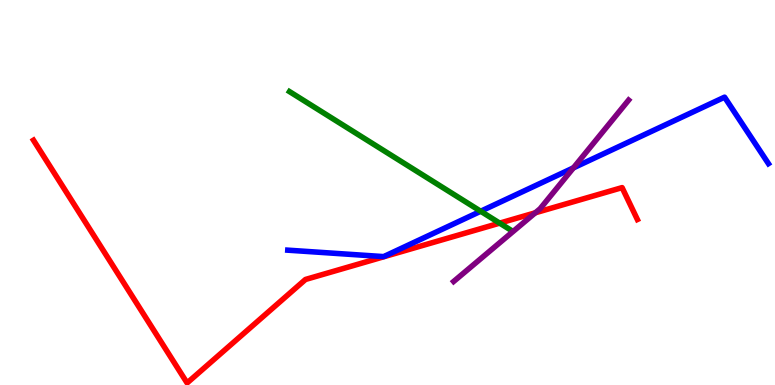[{'lines': ['blue', 'red'], 'intersections': []}, {'lines': ['green', 'red'], 'intersections': [{'x': 6.45, 'y': 4.2}]}, {'lines': ['purple', 'red'], 'intersections': [{'x': 6.91, 'y': 4.47}]}, {'lines': ['blue', 'green'], 'intersections': [{'x': 6.2, 'y': 4.51}]}, {'lines': ['blue', 'purple'], 'intersections': [{'x': 7.4, 'y': 5.64}]}, {'lines': ['green', 'purple'], 'intersections': []}]